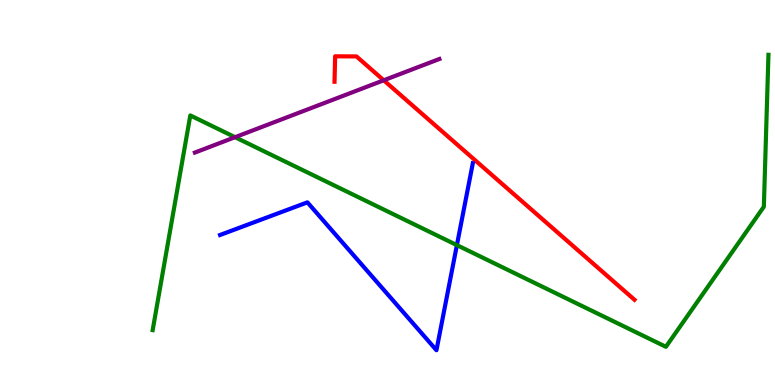[{'lines': ['blue', 'red'], 'intersections': []}, {'lines': ['green', 'red'], 'intersections': []}, {'lines': ['purple', 'red'], 'intersections': [{'x': 4.95, 'y': 7.91}]}, {'lines': ['blue', 'green'], 'intersections': [{'x': 5.9, 'y': 3.63}]}, {'lines': ['blue', 'purple'], 'intersections': []}, {'lines': ['green', 'purple'], 'intersections': [{'x': 3.03, 'y': 6.44}]}]